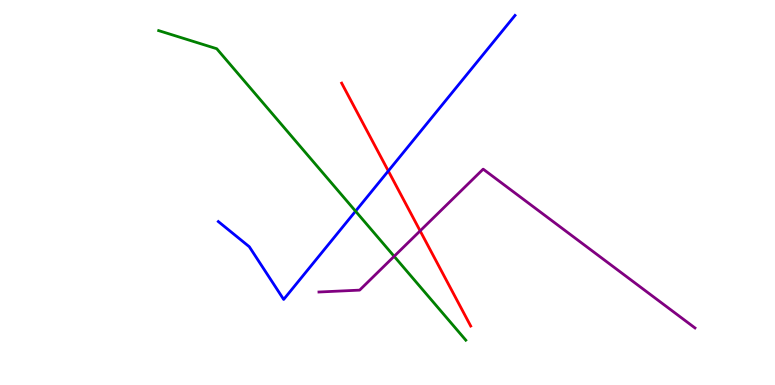[{'lines': ['blue', 'red'], 'intersections': [{'x': 5.01, 'y': 5.56}]}, {'lines': ['green', 'red'], 'intersections': []}, {'lines': ['purple', 'red'], 'intersections': [{'x': 5.42, 'y': 4.0}]}, {'lines': ['blue', 'green'], 'intersections': [{'x': 4.59, 'y': 4.51}]}, {'lines': ['blue', 'purple'], 'intersections': []}, {'lines': ['green', 'purple'], 'intersections': [{'x': 5.09, 'y': 3.34}]}]